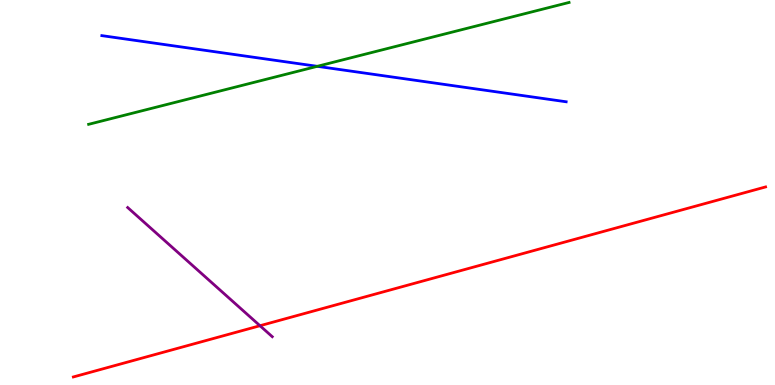[{'lines': ['blue', 'red'], 'intersections': []}, {'lines': ['green', 'red'], 'intersections': []}, {'lines': ['purple', 'red'], 'intersections': [{'x': 3.35, 'y': 1.54}]}, {'lines': ['blue', 'green'], 'intersections': [{'x': 4.09, 'y': 8.28}]}, {'lines': ['blue', 'purple'], 'intersections': []}, {'lines': ['green', 'purple'], 'intersections': []}]